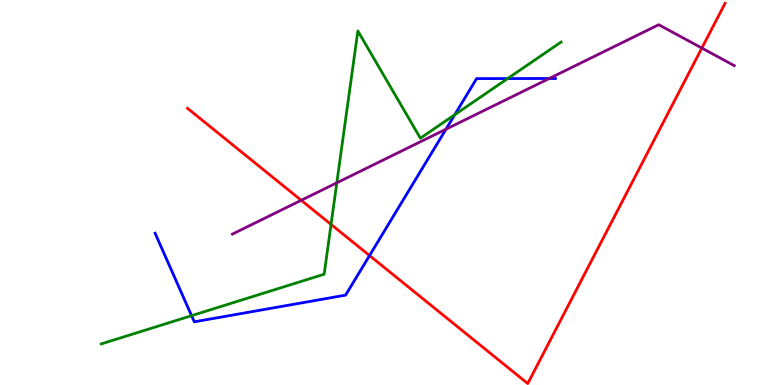[{'lines': ['blue', 'red'], 'intersections': [{'x': 4.77, 'y': 3.36}]}, {'lines': ['green', 'red'], 'intersections': [{'x': 4.27, 'y': 4.17}]}, {'lines': ['purple', 'red'], 'intersections': [{'x': 3.89, 'y': 4.8}, {'x': 9.06, 'y': 8.75}]}, {'lines': ['blue', 'green'], 'intersections': [{'x': 2.47, 'y': 1.8}, {'x': 5.87, 'y': 7.02}, {'x': 6.55, 'y': 7.96}]}, {'lines': ['blue', 'purple'], 'intersections': [{'x': 5.75, 'y': 6.64}, {'x': 7.09, 'y': 7.96}]}, {'lines': ['green', 'purple'], 'intersections': [{'x': 4.35, 'y': 5.25}]}]